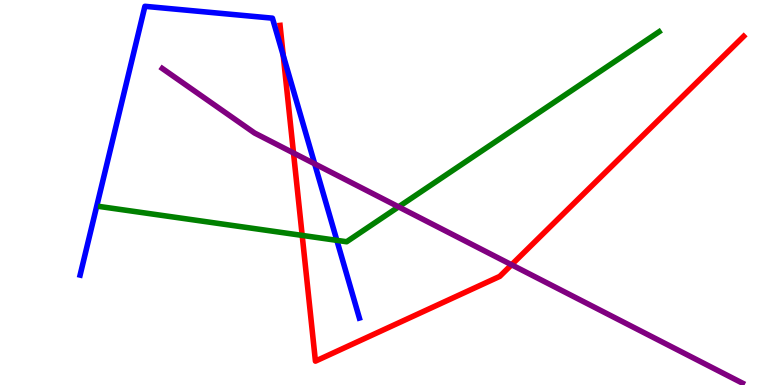[{'lines': ['blue', 'red'], 'intersections': [{'x': 3.65, 'y': 8.56}]}, {'lines': ['green', 'red'], 'intersections': [{'x': 3.9, 'y': 3.89}]}, {'lines': ['purple', 'red'], 'intersections': [{'x': 3.79, 'y': 6.03}, {'x': 6.6, 'y': 3.12}]}, {'lines': ['blue', 'green'], 'intersections': [{'x': 4.35, 'y': 3.76}]}, {'lines': ['blue', 'purple'], 'intersections': [{'x': 4.06, 'y': 5.74}]}, {'lines': ['green', 'purple'], 'intersections': [{'x': 5.14, 'y': 4.63}]}]